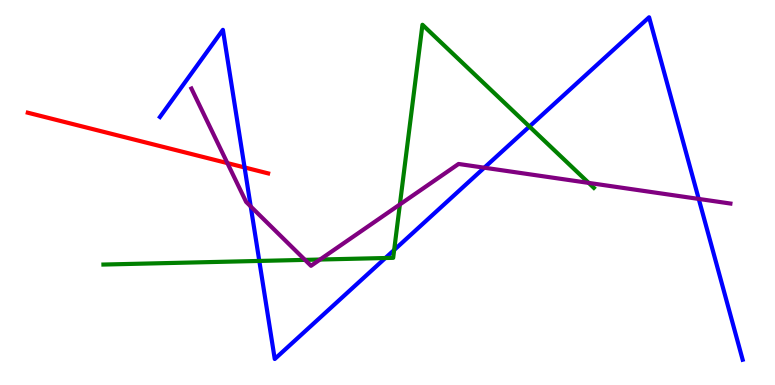[{'lines': ['blue', 'red'], 'intersections': [{'x': 3.16, 'y': 5.65}]}, {'lines': ['green', 'red'], 'intersections': []}, {'lines': ['purple', 'red'], 'intersections': [{'x': 2.93, 'y': 5.76}]}, {'lines': ['blue', 'green'], 'intersections': [{'x': 3.35, 'y': 3.22}, {'x': 4.97, 'y': 3.3}, {'x': 5.09, 'y': 3.51}, {'x': 6.83, 'y': 6.71}]}, {'lines': ['blue', 'purple'], 'intersections': [{'x': 3.24, 'y': 4.64}, {'x': 6.25, 'y': 5.64}, {'x': 9.02, 'y': 4.83}]}, {'lines': ['green', 'purple'], 'intersections': [{'x': 3.94, 'y': 3.25}, {'x': 4.13, 'y': 3.26}, {'x': 5.16, 'y': 4.69}, {'x': 7.6, 'y': 5.25}]}]